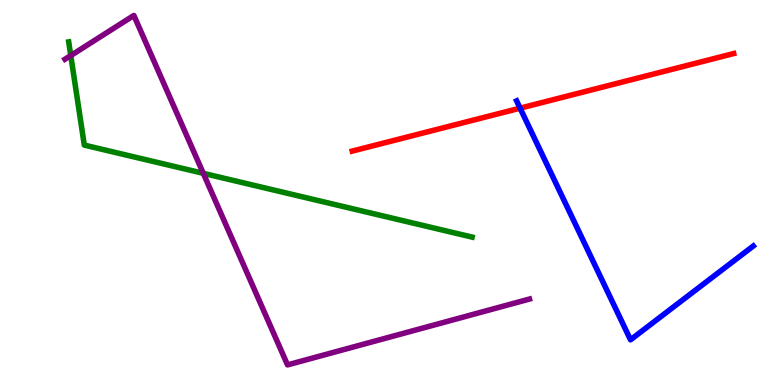[{'lines': ['blue', 'red'], 'intersections': [{'x': 6.71, 'y': 7.19}]}, {'lines': ['green', 'red'], 'intersections': []}, {'lines': ['purple', 'red'], 'intersections': []}, {'lines': ['blue', 'green'], 'intersections': []}, {'lines': ['blue', 'purple'], 'intersections': []}, {'lines': ['green', 'purple'], 'intersections': [{'x': 0.913, 'y': 8.56}, {'x': 2.62, 'y': 5.5}]}]